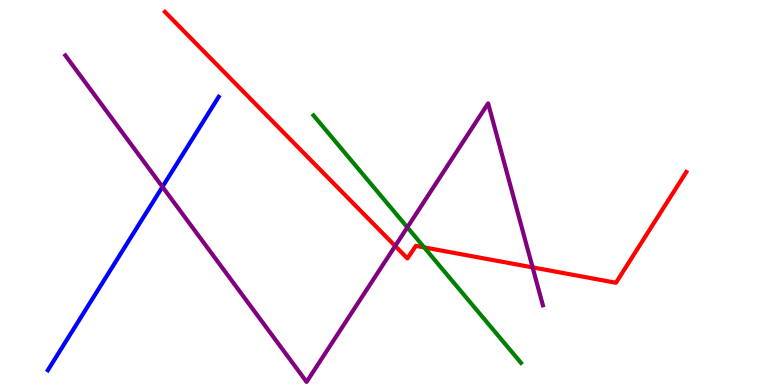[{'lines': ['blue', 'red'], 'intersections': []}, {'lines': ['green', 'red'], 'intersections': [{'x': 5.47, 'y': 3.57}]}, {'lines': ['purple', 'red'], 'intersections': [{'x': 5.1, 'y': 3.61}, {'x': 6.87, 'y': 3.05}]}, {'lines': ['blue', 'green'], 'intersections': []}, {'lines': ['blue', 'purple'], 'intersections': [{'x': 2.1, 'y': 5.15}]}, {'lines': ['green', 'purple'], 'intersections': [{'x': 5.26, 'y': 4.1}]}]